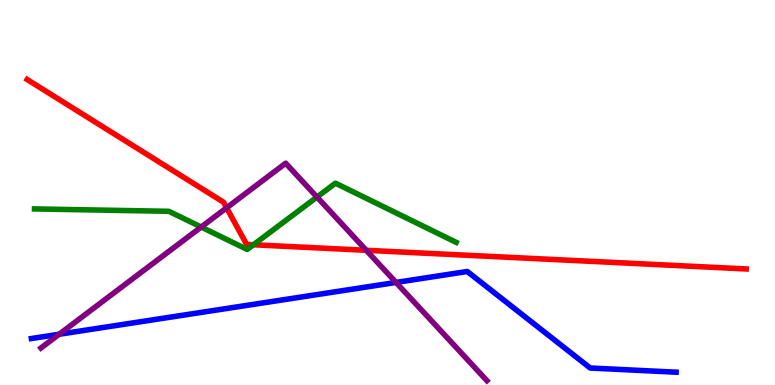[{'lines': ['blue', 'red'], 'intersections': []}, {'lines': ['green', 'red'], 'intersections': [{'x': 3.27, 'y': 3.64}]}, {'lines': ['purple', 'red'], 'intersections': [{'x': 2.92, 'y': 4.6}, {'x': 4.73, 'y': 3.5}]}, {'lines': ['blue', 'green'], 'intersections': []}, {'lines': ['blue', 'purple'], 'intersections': [{'x': 0.763, 'y': 1.32}, {'x': 5.11, 'y': 2.66}]}, {'lines': ['green', 'purple'], 'intersections': [{'x': 2.6, 'y': 4.1}, {'x': 4.09, 'y': 4.88}]}]